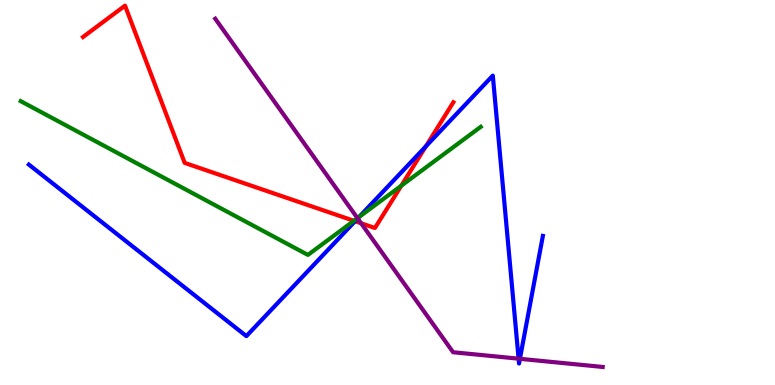[{'lines': ['blue', 'red'], 'intersections': [{'x': 4.58, 'y': 4.25}, {'x': 5.49, 'y': 6.2}]}, {'lines': ['green', 'red'], 'intersections': [{'x': 4.57, 'y': 4.26}, {'x': 5.18, 'y': 5.18}]}, {'lines': ['purple', 'red'], 'intersections': [{'x': 4.66, 'y': 4.2}]}, {'lines': ['blue', 'green'], 'intersections': [{'x': 4.63, 'y': 4.36}]}, {'lines': ['blue', 'purple'], 'intersections': [{'x': 4.62, 'y': 4.33}, {'x': 6.69, 'y': 0.684}, {'x': 6.71, 'y': 0.68}]}, {'lines': ['green', 'purple'], 'intersections': [{'x': 4.61, 'y': 4.33}]}]